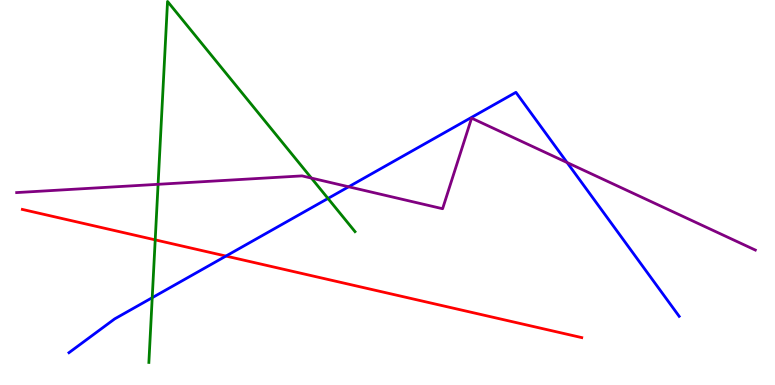[{'lines': ['blue', 'red'], 'intersections': [{'x': 2.92, 'y': 3.35}]}, {'lines': ['green', 'red'], 'intersections': [{'x': 2.0, 'y': 3.77}]}, {'lines': ['purple', 'red'], 'intersections': []}, {'lines': ['blue', 'green'], 'intersections': [{'x': 1.96, 'y': 2.27}, {'x': 4.23, 'y': 4.85}]}, {'lines': ['blue', 'purple'], 'intersections': [{'x': 4.5, 'y': 5.15}, {'x': 7.32, 'y': 5.78}]}, {'lines': ['green', 'purple'], 'intersections': [{'x': 2.04, 'y': 5.21}, {'x': 4.02, 'y': 5.37}]}]